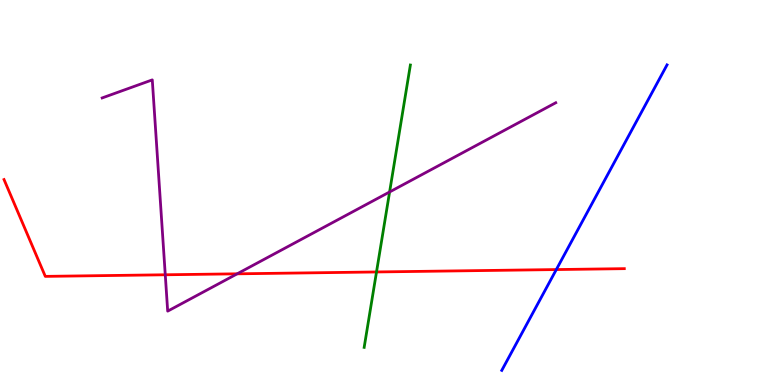[{'lines': ['blue', 'red'], 'intersections': [{'x': 7.18, 'y': 3.0}]}, {'lines': ['green', 'red'], 'intersections': [{'x': 4.86, 'y': 2.94}]}, {'lines': ['purple', 'red'], 'intersections': [{'x': 2.13, 'y': 2.86}, {'x': 3.06, 'y': 2.89}]}, {'lines': ['blue', 'green'], 'intersections': []}, {'lines': ['blue', 'purple'], 'intersections': []}, {'lines': ['green', 'purple'], 'intersections': [{'x': 5.03, 'y': 5.01}]}]